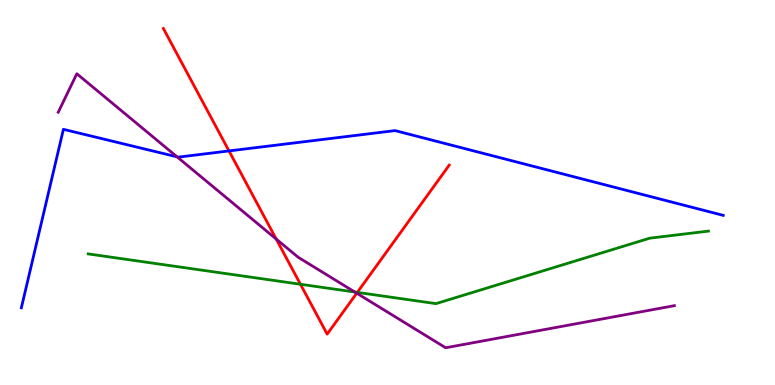[{'lines': ['blue', 'red'], 'intersections': [{'x': 2.95, 'y': 6.08}]}, {'lines': ['green', 'red'], 'intersections': [{'x': 3.88, 'y': 2.62}, {'x': 4.61, 'y': 2.41}]}, {'lines': ['purple', 'red'], 'intersections': [{'x': 3.56, 'y': 3.79}, {'x': 4.6, 'y': 2.38}]}, {'lines': ['blue', 'green'], 'intersections': []}, {'lines': ['blue', 'purple'], 'intersections': [{'x': 2.28, 'y': 5.93}]}, {'lines': ['green', 'purple'], 'intersections': [{'x': 4.58, 'y': 2.41}]}]